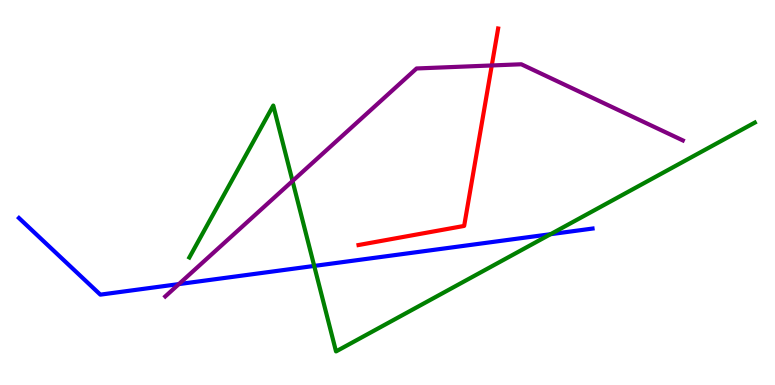[{'lines': ['blue', 'red'], 'intersections': []}, {'lines': ['green', 'red'], 'intersections': []}, {'lines': ['purple', 'red'], 'intersections': [{'x': 6.35, 'y': 8.3}]}, {'lines': ['blue', 'green'], 'intersections': [{'x': 4.05, 'y': 3.09}, {'x': 7.1, 'y': 3.92}]}, {'lines': ['blue', 'purple'], 'intersections': [{'x': 2.31, 'y': 2.62}]}, {'lines': ['green', 'purple'], 'intersections': [{'x': 3.77, 'y': 5.3}]}]